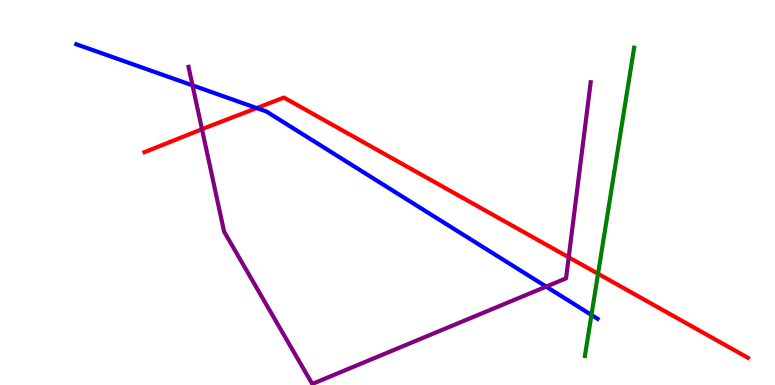[{'lines': ['blue', 'red'], 'intersections': [{'x': 3.31, 'y': 7.19}]}, {'lines': ['green', 'red'], 'intersections': [{'x': 7.72, 'y': 2.89}]}, {'lines': ['purple', 'red'], 'intersections': [{'x': 2.61, 'y': 6.64}, {'x': 7.34, 'y': 3.32}]}, {'lines': ['blue', 'green'], 'intersections': [{'x': 7.63, 'y': 1.82}]}, {'lines': ['blue', 'purple'], 'intersections': [{'x': 2.48, 'y': 7.78}, {'x': 7.05, 'y': 2.56}]}, {'lines': ['green', 'purple'], 'intersections': []}]